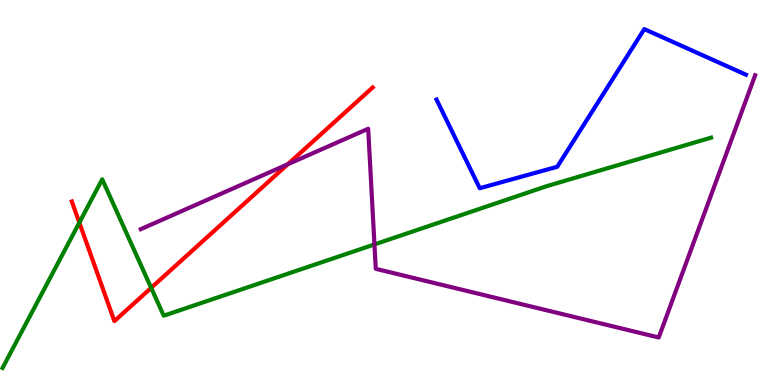[{'lines': ['blue', 'red'], 'intersections': []}, {'lines': ['green', 'red'], 'intersections': [{'x': 1.02, 'y': 4.22}, {'x': 1.95, 'y': 2.52}]}, {'lines': ['purple', 'red'], 'intersections': [{'x': 3.71, 'y': 5.73}]}, {'lines': ['blue', 'green'], 'intersections': []}, {'lines': ['blue', 'purple'], 'intersections': []}, {'lines': ['green', 'purple'], 'intersections': [{'x': 4.83, 'y': 3.65}]}]